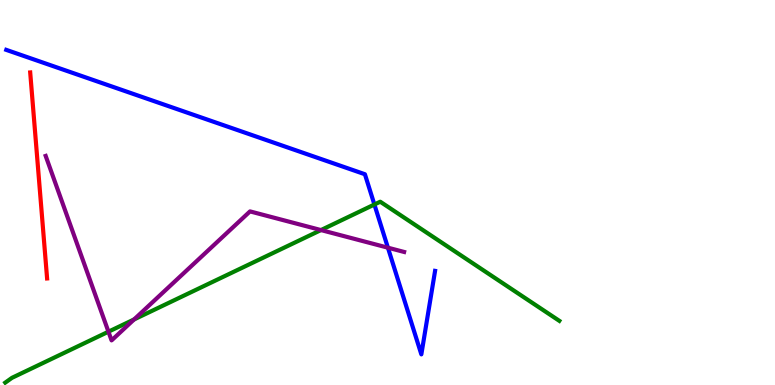[{'lines': ['blue', 'red'], 'intersections': []}, {'lines': ['green', 'red'], 'intersections': []}, {'lines': ['purple', 'red'], 'intersections': []}, {'lines': ['blue', 'green'], 'intersections': [{'x': 4.83, 'y': 4.69}]}, {'lines': ['blue', 'purple'], 'intersections': [{'x': 5.01, 'y': 3.57}]}, {'lines': ['green', 'purple'], 'intersections': [{'x': 1.4, 'y': 1.38}, {'x': 1.73, 'y': 1.7}, {'x': 4.14, 'y': 4.02}]}]